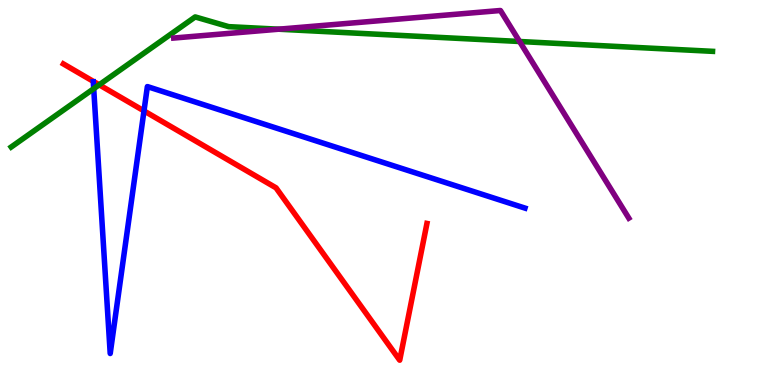[{'lines': ['blue', 'red'], 'intersections': [{'x': 1.86, 'y': 7.12}]}, {'lines': ['green', 'red'], 'intersections': [{'x': 1.28, 'y': 7.8}]}, {'lines': ['purple', 'red'], 'intersections': []}, {'lines': ['blue', 'green'], 'intersections': [{'x': 1.21, 'y': 7.7}]}, {'lines': ['blue', 'purple'], 'intersections': []}, {'lines': ['green', 'purple'], 'intersections': [{'x': 3.59, 'y': 9.24}, {'x': 6.7, 'y': 8.92}]}]